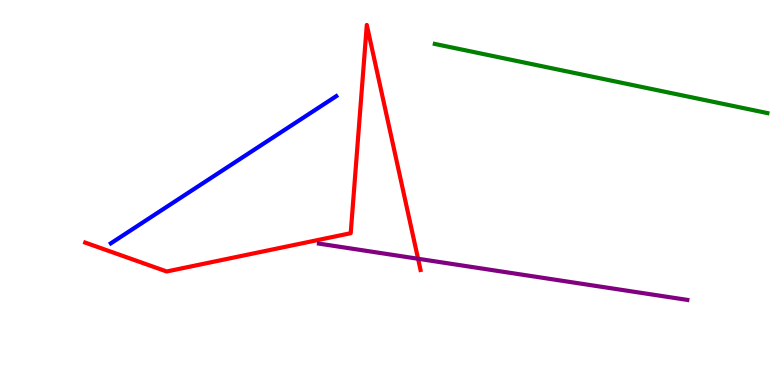[{'lines': ['blue', 'red'], 'intersections': []}, {'lines': ['green', 'red'], 'intersections': []}, {'lines': ['purple', 'red'], 'intersections': [{'x': 5.39, 'y': 3.28}]}, {'lines': ['blue', 'green'], 'intersections': []}, {'lines': ['blue', 'purple'], 'intersections': []}, {'lines': ['green', 'purple'], 'intersections': []}]